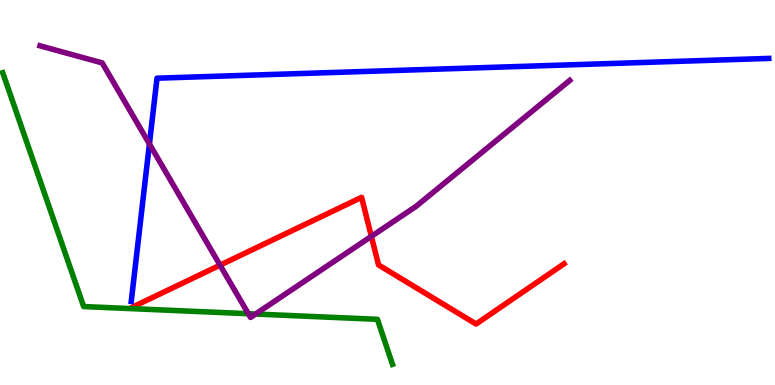[{'lines': ['blue', 'red'], 'intersections': []}, {'lines': ['green', 'red'], 'intersections': []}, {'lines': ['purple', 'red'], 'intersections': [{'x': 2.84, 'y': 3.11}, {'x': 4.79, 'y': 3.86}]}, {'lines': ['blue', 'green'], 'intersections': []}, {'lines': ['blue', 'purple'], 'intersections': [{'x': 1.93, 'y': 6.26}]}, {'lines': ['green', 'purple'], 'intersections': [{'x': 3.2, 'y': 1.85}, {'x': 3.3, 'y': 1.84}]}]